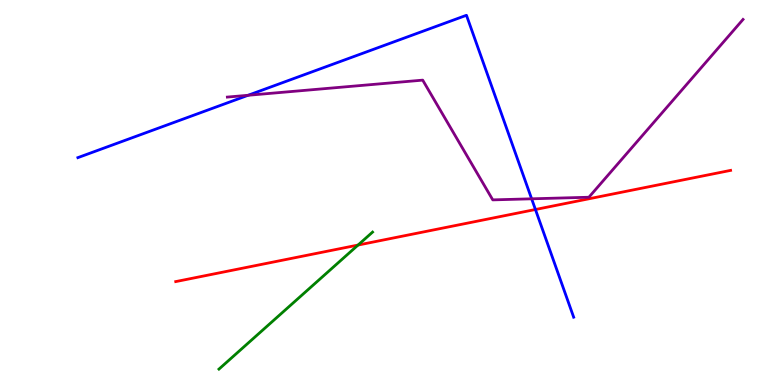[{'lines': ['blue', 'red'], 'intersections': [{'x': 6.91, 'y': 4.56}]}, {'lines': ['green', 'red'], 'intersections': [{'x': 4.62, 'y': 3.63}]}, {'lines': ['purple', 'red'], 'intersections': []}, {'lines': ['blue', 'green'], 'intersections': []}, {'lines': ['blue', 'purple'], 'intersections': [{'x': 3.2, 'y': 7.53}, {'x': 6.86, 'y': 4.84}]}, {'lines': ['green', 'purple'], 'intersections': []}]